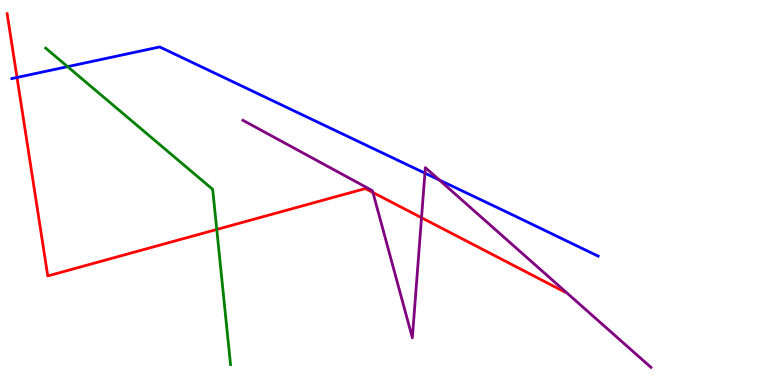[{'lines': ['blue', 'red'], 'intersections': [{'x': 0.22, 'y': 7.99}]}, {'lines': ['green', 'red'], 'intersections': [{'x': 2.8, 'y': 4.04}]}, {'lines': ['purple', 'red'], 'intersections': [{'x': 4.81, 'y': 5.0}, {'x': 5.44, 'y': 4.35}]}, {'lines': ['blue', 'green'], 'intersections': [{'x': 0.872, 'y': 8.27}]}, {'lines': ['blue', 'purple'], 'intersections': [{'x': 5.48, 'y': 5.5}, {'x': 5.67, 'y': 5.32}]}, {'lines': ['green', 'purple'], 'intersections': []}]